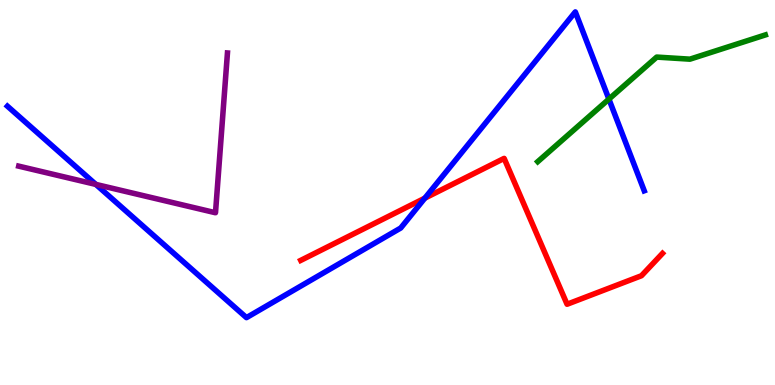[{'lines': ['blue', 'red'], 'intersections': [{'x': 5.48, 'y': 4.85}]}, {'lines': ['green', 'red'], 'intersections': []}, {'lines': ['purple', 'red'], 'intersections': []}, {'lines': ['blue', 'green'], 'intersections': [{'x': 7.86, 'y': 7.43}]}, {'lines': ['blue', 'purple'], 'intersections': [{'x': 1.24, 'y': 5.21}]}, {'lines': ['green', 'purple'], 'intersections': []}]